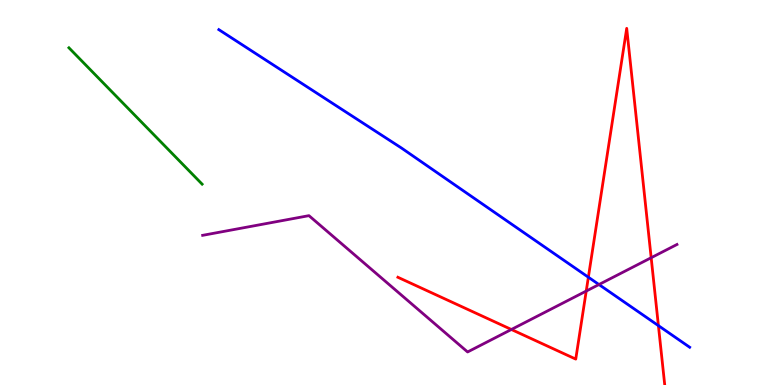[{'lines': ['blue', 'red'], 'intersections': [{'x': 7.59, 'y': 2.8}, {'x': 8.5, 'y': 1.54}]}, {'lines': ['green', 'red'], 'intersections': []}, {'lines': ['purple', 'red'], 'intersections': [{'x': 6.6, 'y': 1.44}, {'x': 7.56, 'y': 2.44}, {'x': 8.4, 'y': 3.31}]}, {'lines': ['blue', 'green'], 'intersections': []}, {'lines': ['blue', 'purple'], 'intersections': [{'x': 7.73, 'y': 2.61}]}, {'lines': ['green', 'purple'], 'intersections': []}]